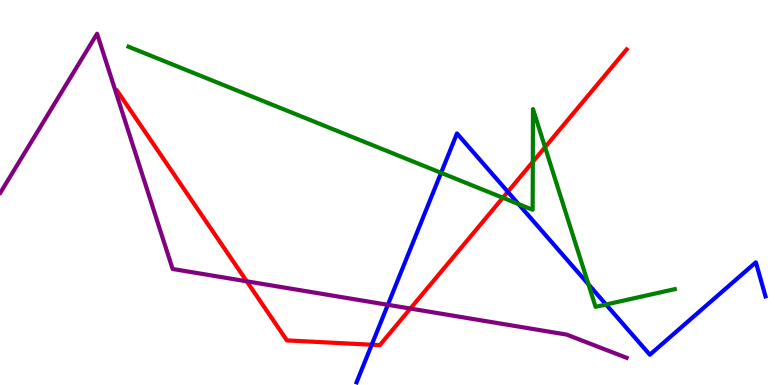[{'lines': ['blue', 'red'], 'intersections': [{'x': 4.8, 'y': 1.05}, {'x': 6.55, 'y': 5.02}]}, {'lines': ['green', 'red'], 'intersections': [{'x': 6.49, 'y': 4.86}, {'x': 6.87, 'y': 5.8}, {'x': 7.03, 'y': 6.18}]}, {'lines': ['purple', 'red'], 'intersections': [{'x': 3.18, 'y': 2.69}, {'x': 5.3, 'y': 1.99}]}, {'lines': ['blue', 'green'], 'intersections': [{'x': 5.69, 'y': 5.51}, {'x': 6.69, 'y': 4.7}, {'x': 7.59, 'y': 2.62}, {'x': 7.82, 'y': 2.09}]}, {'lines': ['blue', 'purple'], 'intersections': [{'x': 5.0, 'y': 2.08}]}, {'lines': ['green', 'purple'], 'intersections': []}]